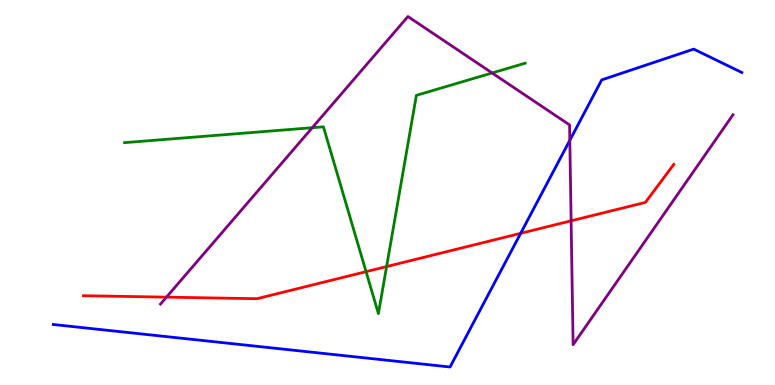[{'lines': ['blue', 'red'], 'intersections': [{'x': 6.72, 'y': 3.94}]}, {'lines': ['green', 'red'], 'intersections': [{'x': 4.72, 'y': 2.94}, {'x': 4.99, 'y': 3.08}]}, {'lines': ['purple', 'red'], 'intersections': [{'x': 2.15, 'y': 2.28}, {'x': 7.37, 'y': 4.26}]}, {'lines': ['blue', 'green'], 'intersections': []}, {'lines': ['blue', 'purple'], 'intersections': [{'x': 7.35, 'y': 6.36}]}, {'lines': ['green', 'purple'], 'intersections': [{'x': 4.03, 'y': 6.68}, {'x': 6.35, 'y': 8.1}]}]